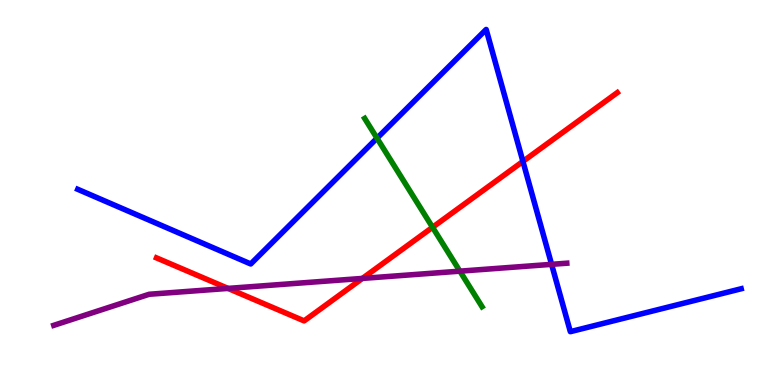[{'lines': ['blue', 'red'], 'intersections': [{'x': 6.75, 'y': 5.81}]}, {'lines': ['green', 'red'], 'intersections': [{'x': 5.58, 'y': 4.1}]}, {'lines': ['purple', 'red'], 'intersections': [{'x': 2.94, 'y': 2.51}, {'x': 4.68, 'y': 2.77}]}, {'lines': ['blue', 'green'], 'intersections': [{'x': 4.86, 'y': 6.41}]}, {'lines': ['blue', 'purple'], 'intersections': [{'x': 7.12, 'y': 3.13}]}, {'lines': ['green', 'purple'], 'intersections': [{'x': 5.93, 'y': 2.96}]}]